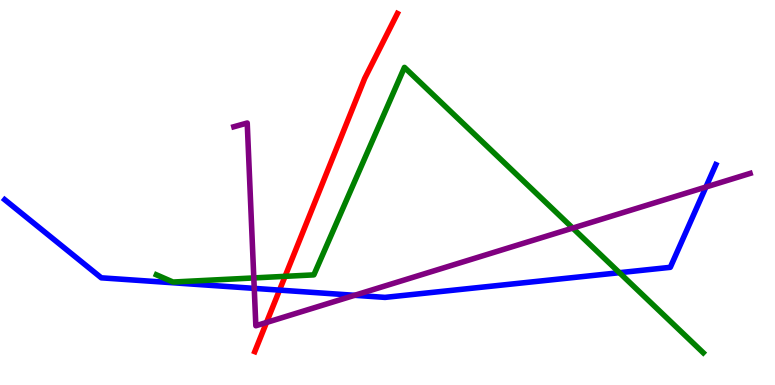[{'lines': ['blue', 'red'], 'intersections': [{'x': 3.61, 'y': 2.46}]}, {'lines': ['green', 'red'], 'intersections': [{'x': 3.68, 'y': 2.82}]}, {'lines': ['purple', 'red'], 'intersections': [{'x': 3.44, 'y': 1.62}]}, {'lines': ['blue', 'green'], 'intersections': [{'x': 7.99, 'y': 2.92}]}, {'lines': ['blue', 'purple'], 'intersections': [{'x': 3.28, 'y': 2.51}, {'x': 4.58, 'y': 2.33}, {'x': 9.11, 'y': 5.14}]}, {'lines': ['green', 'purple'], 'intersections': [{'x': 3.27, 'y': 2.78}, {'x': 7.39, 'y': 4.08}]}]